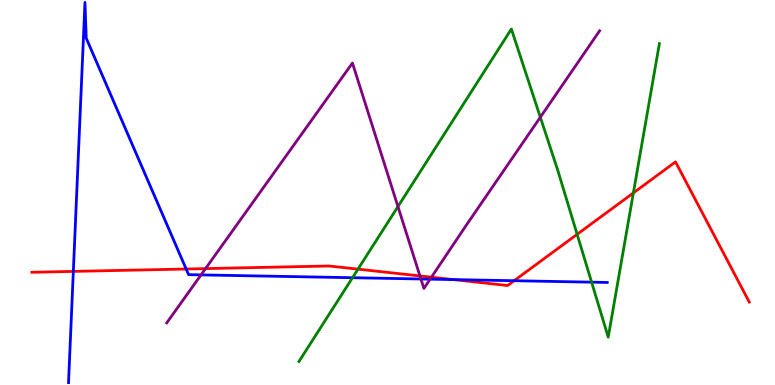[{'lines': ['blue', 'red'], 'intersections': [{'x': 0.946, 'y': 2.95}, {'x': 2.4, 'y': 3.01}, {'x': 5.85, 'y': 2.74}, {'x': 6.63, 'y': 2.71}]}, {'lines': ['green', 'red'], 'intersections': [{'x': 4.62, 'y': 3.01}, {'x': 7.45, 'y': 3.91}, {'x': 8.17, 'y': 4.99}]}, {'lines': ['purple', 'red'], 'intersections': [{'x': 2.65, 'y': 3.02}, {'x': 5.42, 'y': 2.83}, {'x': 5.57, 'y': 2.8}]}, {'lines': ['blue', 'green'], 'intersections': [{'x': 4.55, 'y': 2.79}, {'x': 7.63, 'y': 2.67}]}, {'lines': ['blue', 'purple'], 'intersections': [{'x': 2.59, 'y': 2.86}, {'x': 5.43, 'y': 2.75}, {'x': 5.55, 'y': 2.75}]}, {'lines': ['green', 'purple'], 'intersections': [{'x': 5.13, 'y': 4.63}, {'x': 6.97, 'y': 6.96}]}]